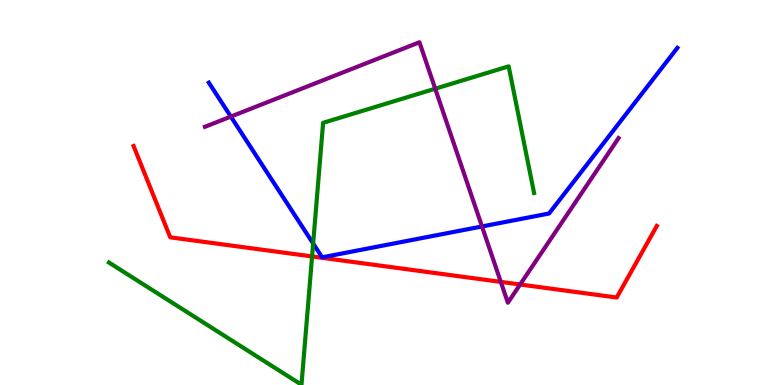[{'lines': ['blue', 'red'], 'intersections': []}, {'lines': ['green', 'red'], 'intersections': [{'x': 4.03, 'y': 3.34}]}, {'lines': ['purple', 'red'], 'intersections': [{'x': 6.46, 'y': 2.68}, {'x': 6.71, 'y': 2.61}]}, {'lines': ['blue', 'green'], 'intersections': [{'x': 4.04, 'y': 3.67}]}, {'lines': ['blue', 'purple'], 'intersections': [{'x': 2.98, 'y': 6.97}, {'x': 6.22, 'y': 4.12}]}, {'lines': ['green', 'purple'], 'intersections': [{'x': 5.62, 'y': 7.7}]}]